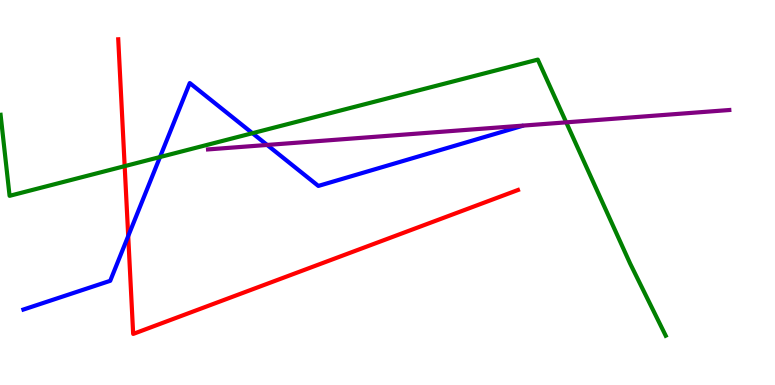[{'lines': ['blue', 'red'], 'intersections': [{'x': 1.65, 'y': 3.87}]}, {'lines': ['green', 'red'], 'intersections': [{'x': 1.61, 'y': 5.68}]}, {'lines': ['purple', 'red'], 'intersections': []}, {'lines': ['blue', 'green'], 'intersections': [{'x': 2.06, 'y': 5.92}, {'x': 3.26, 'y': 6.54}]}, {'lines': ['blue', 'purple'], 'intersections': [{'x': 3.45, 'y': 6.24}]}, {'lines': ['green', 'purple'], 'intersections': [{'x': 7.31, 'y': 6.82}]}]